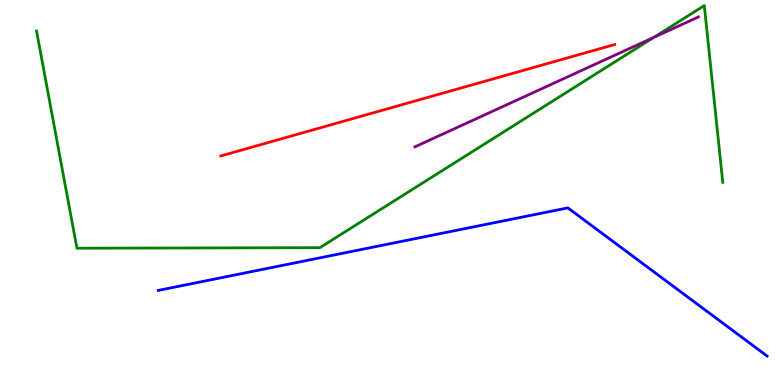[{'lines': ['blue', 'red'], 'intersections': []}, {'lines': ['green', 'red'], 'intersections': []}, {'lines': ['purple', 'red'], 'intersections': []}, {'lines': ['blue', 'green'], 'intersections': []}, {'lines': ['blue', 'purple'], 'intersections': []}, {'lines': ['green', 'purple'], 'intersections': [{'x': 8.44, 'y': 9.03}]}]